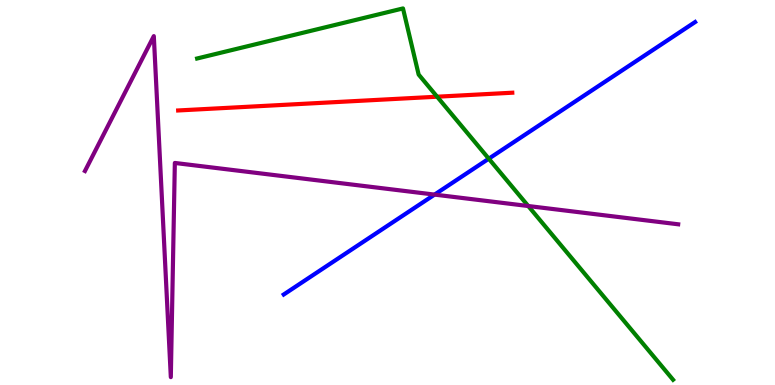[{'lines': ['blue', 'red'], 'intersections': []}, {'lines': ['green', 'red'], 'intersections': [{'x': 5.64, 'y': 7.49}]}, {'lines': ['purple', 'red'], 'intersections': []}, {'lines': ['blue', 'green'], 'intersections': [{'x': 6.31, 'y': 5.88}]}, {'lines': ['blue', 'purple'], 'intersections': [{'x': 5.61, 'y': 4.95}]}, {'lines': ['green', 'purple'], 'intersections': [{'x': 6.82, 'y': 4.65}]}]